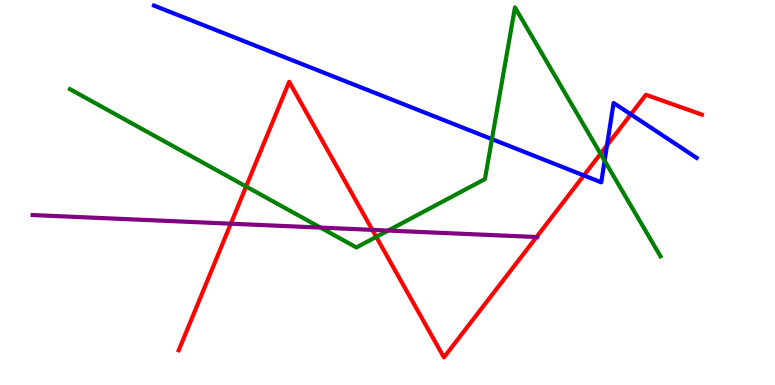[{'lines': ['blue', 'red'], 'intersections': [{'x': 7.53, 'y': 5.44}, {'x': 7.83, 'y': 6.22}, {'x': 8.14, 'y': 7.03}]}, {'lines': ['green', 'red'], 'intersections': [{'x': 3.18, 'y': 5.16}, {'x': 4.86, 'y': 3.85}, {'x': 7.75, 'y': 6.01}]}, {'lines': ['purple', 'red'], 'intersections': [{'x': 2.98, 'y': 4.19}, {'x': 4.8, 'y': 4.03}, {'x': 6.92, 'y': 3.84}]}, {'lines': ['blue', 'green'], 'intersections': [{'x': 6.35, 'y': 6.39}, {'x': 7.8, 'y': 5.83}]}, {'lines': ['blue', 'purple'], 'intersections': []}, {'lines': ['green', 'purple'], 'intersections': [{'x': 4.14, 'y': 4.09}, {'x': 5.01, 'y': 4.01}]}]